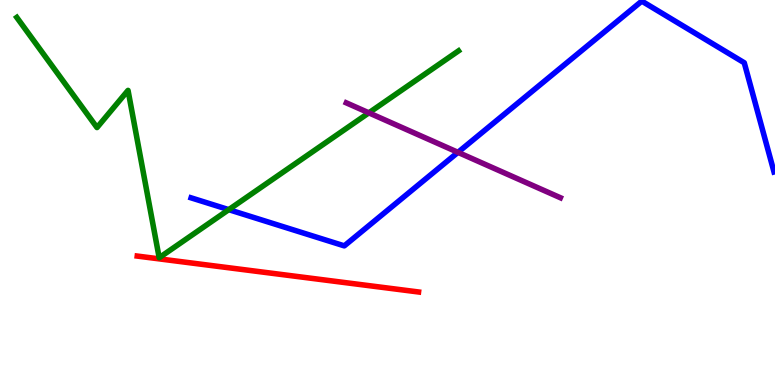[{'lines': ['blue', 'red'], 'intersections': []}, {'lines': ['green', 'red'], 'intersections': []}, {'lines': ['purple', 'red'], 'intersections': []}, {'lines': ['blue', 'green'], 'intersections': [{'x': 2.95, 'y': 4.55}]}, {'lines': ['blue', 'purple'], 'intersections': [{'x': 5.91, 'y': 6.04}]}, {'lines': ['green', 'purple'], 'intersections': [{'x': 4.76, 'y': 7.07}]}]